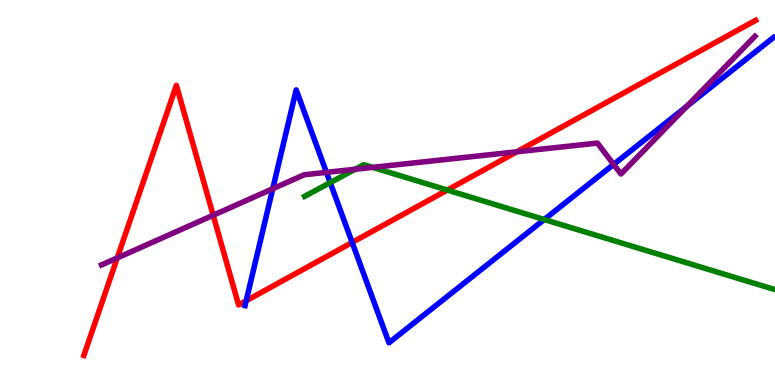[{'lines': ['blue', 'red'], 'intersections': [{'x': 3.18, 'y': 2.19}, {'x': 4.54, 'y': 3.7}]}, {'lines': ['green', 'red'], 'intersections': [{'x': 5.77, 'y': 5.06}]}, {'lines': ['purple', 'red'], 'intersections': [{'x': 1.51, 'y': 3.3}, {'x': 2.75, 'y': 4.41}, {'x': 6.67, 'y': 6.06}]}, {'lines': ['blue', 'green'], 'intersections': [{'x': 4.26, 'y': 5.26}, {'x': 7.02, 'y': 4.3}]}, {'lines': ['blue', 'purple'], 'intersections': [{'x': 3.52, 'y': 5.1}, {'x': 4.21, 'y': 5.52}, {'x': 7.92, 'y': 5.73}, {'x': 8.86, 'y': 7.24}]}, {'lines': ['green', 'purple'], 'intersections': [{'x': 4.58, 'y': 5.6}, {'x': 4.81, 'y': 5.65}]}]